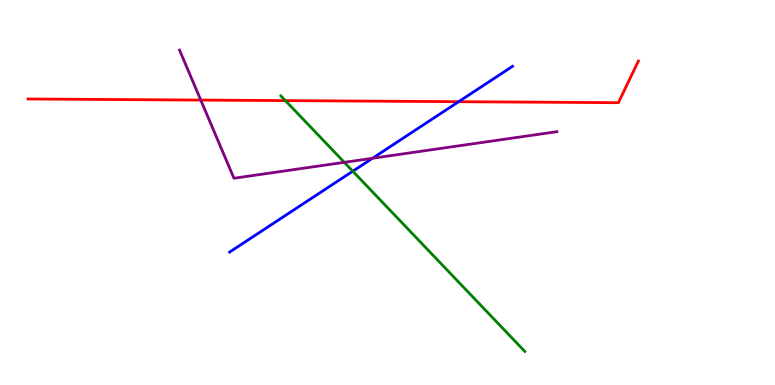[{'lines': ['blue', 'red'], 'intersections': [{'x': 5.92, 'y': 7.36}]}, {'lines': ['green', 'red'], 'intersections': [{'x': 3.68, 'y': 7.39}]}, {'lines': ['purple', 'red'], 'intersections': [{'x': 2.59, 'y': 7.4}]}, {'lines': ['blue', 'green'], 'intersections': [{'x': 4.55, 'y': 5.55}]}, {'lines': ['blue', 'purple'], 'intersections': [{'x': 4.81, 'y': 5.89}]}, {'lines': ['green', 'purple'], 'intersections': [{'x': 4.44, 'y': 5.78}]}]